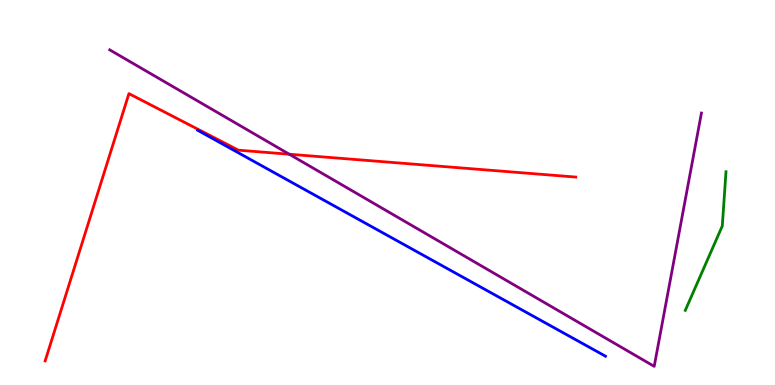[{'lines': ['blue', 'red'], 'intersections': []}, {'lines': ['green', 'red'], 'intersections': []}, {'lines': ['purple', 'red'], 'intersections': [{'x': 3.73, 'y': 5.99}]}, {'lines': ['blue', 'green'], 'intersections': []}, {'lines': ['blue', 'purple'], 'intersections': []}, {'lines': ['green', 'purple'], 'intersections': []}]